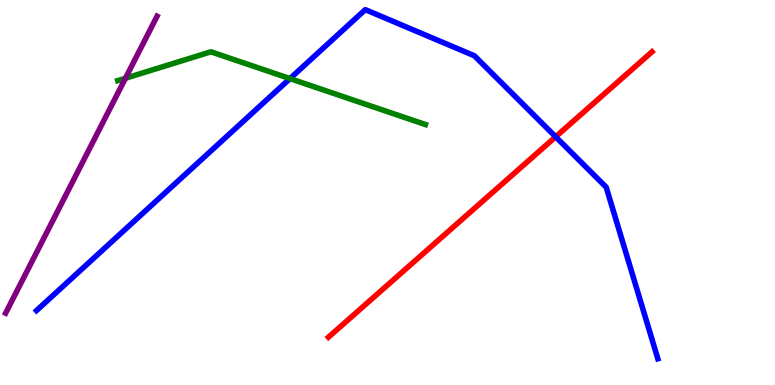[{'lines': ['blue', 'red'], 'intersections': [{'x': 7.17, 'y': 6.45}]}, {'lines': ['green', 'red'], 'intersections': []}, {'lines': ['purple', 'red'], 'intersections': []}, {'lines': ['blue', 'green'], 'intersections': [{'x': 3.74, 'y': 7.96}]}, {'lines': ['blue', 'purple'], 'intersections': []}, {'lines': ['green', 'purple'], 'intersections': [{'x': 1.62, 'y': 7.97}]}]